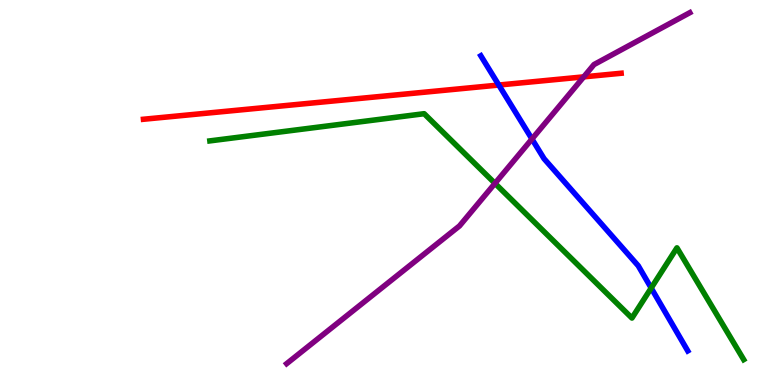[{'lines': ['blue', 'red'], 'intersections': [{'x': 6.44, 'y': 7.79}]}, {'lines': ['green', 'red'], 'intersections': []}, {'lines': ['purple', 'red'], 'intersections': [{'x': 7.53, 'y': 8.0}]}, {'lines': ['blue', 'green'], 'intersections': [{'x': 8.4, 'y': 2.52}]}, {'lines': ['blue', 'purple'], 'intersections': [{'x': 6.86, 'y': 6.39}]}, {'lines': ['green', 'purple'], 'intersections': [{'x': 6.39, 'y': 5.24}]}]